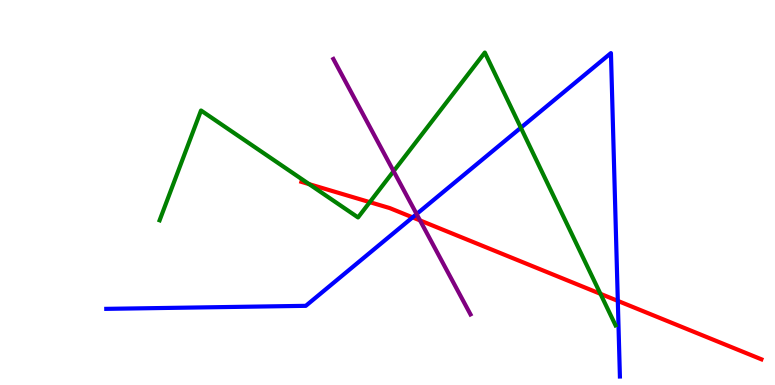[{'lines': ['blue', 'red'], 'intersections': [{'x': 5.32, 'y': 4.35}, {'x': 7.97, 'y': 2.18}]}, {'lines': ['green', 'red'], 'intersections': [{'x': 3.99, 'y': 5.22}, {'x': 4.77, 'y': 4.75}, {'x': 7.75, 'y': 2.37}]}, {'lines': ['purple', 'red'], 'intersections': [{'x': 5.42, 'y': 4.27}]}, {'lines': ['blue', 'green'], 'intersections': [{'x': 6.72, 'y': 6.68}]}, {'lines': ['blue', 'purple'], 'intersections': [{'x': 5.38, 'y': 4.44}]}, {'lines': ['green', 'purple'], 'intersections': [{'x': 5.08, 'y': 5.55}]}]